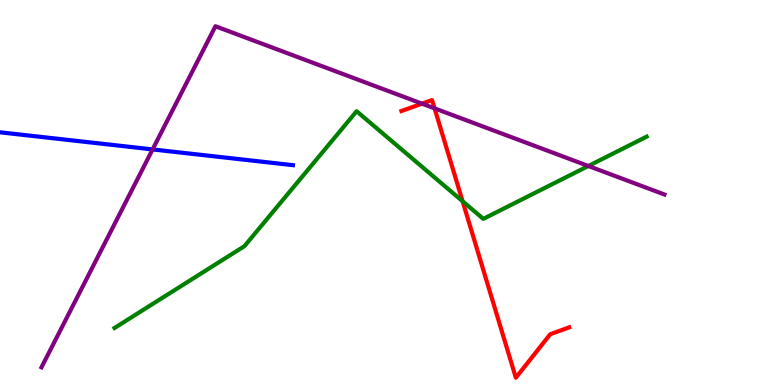[{'lines': ['blue', 'red'], 'intersections': []}, {'lines': ['green', 'red'], 'intersections': [{'x': 5.97, 'y': 4.77}]}, {'lines': ['purple', 'red'], 'intersections': [{'x': 5.45, 'y': 7.31}, {'x': 5.61, 'y': 7.19}]}, {'lines': ['blue', 'green'], 'intersections': []}, {'lines': ['blue', 'purple'], 'intersections': [{'x': 1.97, 'y': 6.12}]}, {'lines': ['green', 'purple'], 'intersections': [{'x': 7.59, 'y': 5.69}]}]